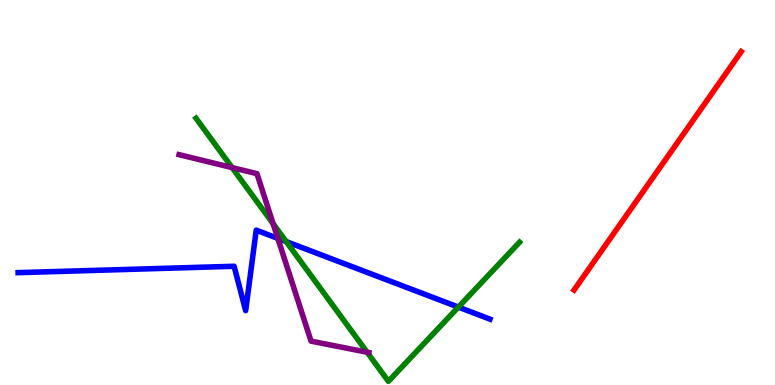[{'lines': ['blue', 'red'], 'intersections': []}, {'lines': ['green', 'red'], 'intersections': []}, {'lines': ['purple', 'red'], 'intersections': []}, {'lines': ['blue', 'green'], 'intersections': [{'x': 3.69, 'y': 3.73}, {'x': 5.91, 'y': 2.02}]}, {'lines': ['blue', 'purple'], 'intersections': [{'x': 3.59, 'y': 3.81}]}, {'lines': ['green', 'purple'], 'intersections': [{'x': 2.99, 'y': 5.65}, {'x': 3.52, 'y': 4.19}, {'x': 4.74, 'y': 0.851}]}]